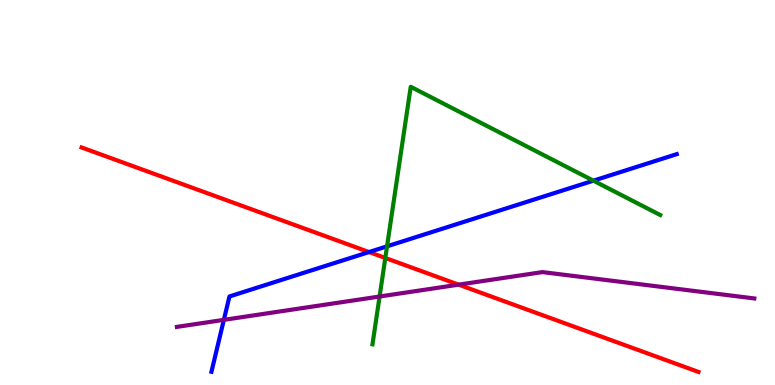[{'lines': ['blue', 'red'], 'intersections': [{'x': 4.76, 'y': 3.45}]}, {'lines': ['green', 'red'], 'intersections': [{'x': 4.97, 'y': 3.3}]}, {'lines': ['purple', 'red'], 'intersections': [{'x': 5.92, 'y': 2.61}]}, {'lines': ['blue', 'green'], 'intersections': [{'x': 4.99, 'y': 3.6}, {'x': 7.66, 'y': 5.31}]}, {'lines': ['blue', 'purple'], 'intersections': [{'x': 2.89, 'y': 1.69}]}, {'lines': ['green', 'purple'], 'intersections': [{'x': 4.9, 'y': 2.3}]}]